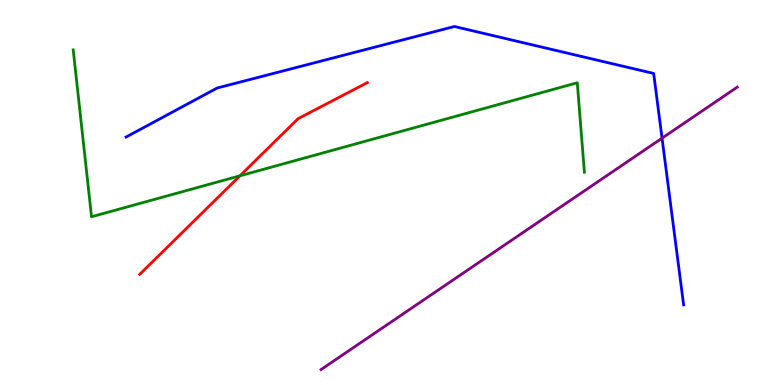[{'lines': ['blue', 'red'], 'intersections': []}, {'lines': ['green', 'red'], 'intersections': [{'x': 3.1, 'y': 5.43}]}, {'lines': ['purple', 'red'], 'intersections': []}, {'lines': ['blue', 'green'], 'intersections': []}, {'lines': ['blue', 'purple'], 'intersections': [{'x': 8.54, 'y': 6.41}]}, {'lines': ['green', 'purple'], 'intersections': []}]